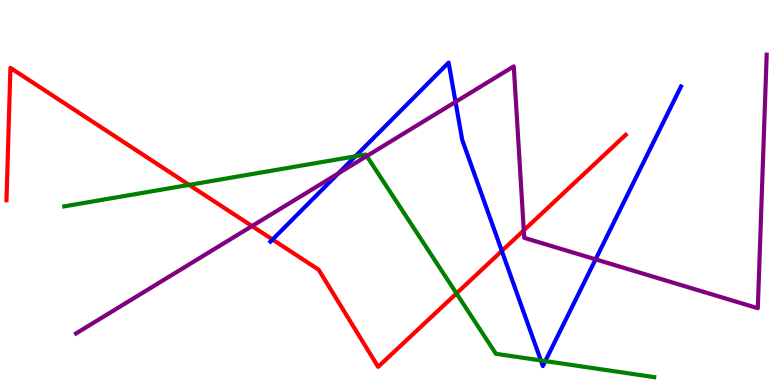[{'lines': ['blue', 'red'], 'intersections': [{'x': 3.52, 'y': 3.78}, {'x': 6.48, 'y': 3.48}]}, {'lines': ['green', 'red'], 'intersections': [{'x': 2.44, 'y': 5.2}, {'x': 5.89, 'y': 2.38}]}, {'lines': ['purple', 'red'], 'intersections': [{'x': 3.25, 'y': 4.13}, {'x': 6.76, 'y': 4.02}]}, {'lines': ['blue', 'green'], 'intersections': [{'x': 4.59, 'y': 5.94}, {'x': 6.98, 'y': 0.638}, {'x': 7.04, 'y': 0.621}]}, {'lines': ['blue', 'purple'], 'intersections': [{'x': 4.37, 'y': 5.5}, {'x': 5.88, 'y': 7.35}, {'x': 7.69, 'y': 3.26}]}, {'lines': ['green', 'purple'], 'intersections': [{'x': 4.73, 'y': 5.95}]}]